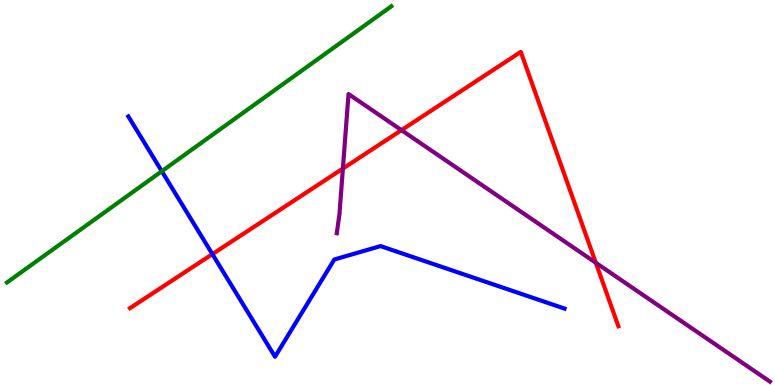[{'lines': ['blue', 'red'], 'intersections': [{'x': 2.74, 'y': 3.4}]}, {'lines': ['green', 'red'], 'intersections': []}, {'lines': ['purple', 'red'], 'intersections': [{'x': 4.42, 'y': 5.62}, {'x': 5.18, 'y': 6.62}, {'x': 7.69, 'y': 3.17}]}, {'lines': ['blue', 'green'], 'intersections': [{'x': 2.09, 'y': 5.55}]}, {'lines': ['blue', 'purple'], 'intersections': []}, {'lines': ['green', 'purple'], 'intersections': []}]